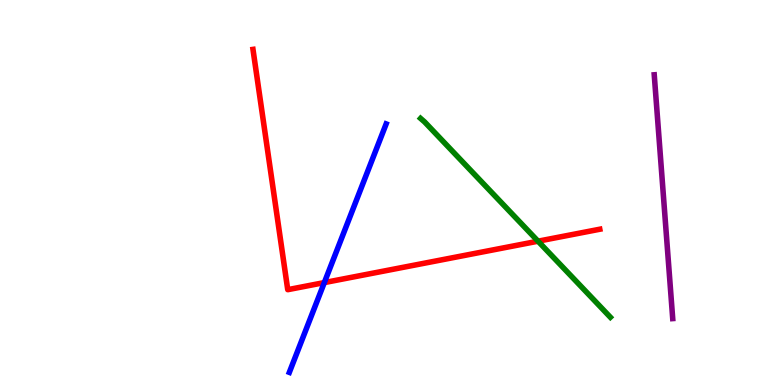[{'lines': ['blue', 'red'], 'intersections': [{'x': 4.18, 'y': 2.66}]}, {'lines': ['green', 'red'], 'intersections': [{'x': 6.94, 'y': 3.74}]}, {'lines': ['purple', 'red'], 'intersections': []}, {'lines': ['blue', 'green'], 'intersections': []}, {'lines': ['blue', 'purple'], 'intersections': []}, {'lines': ['green', 'purple'], 'intersections': []}]